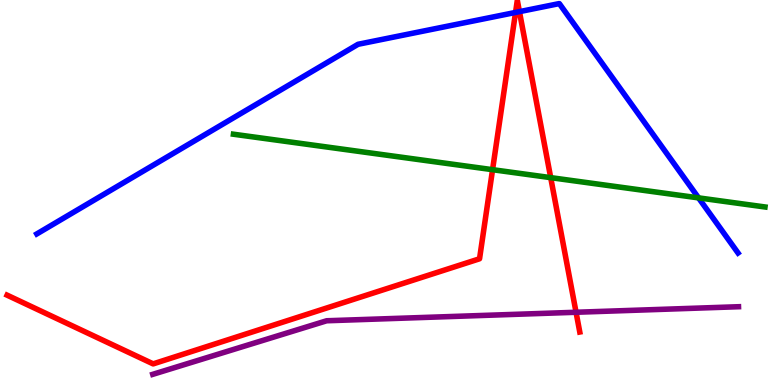[{'lines': ['blue', 'red'], 'intersections': [{'x': 6.65, 'y': 9.68}, {'x': 6.7, 'y': 9.7}]}, {'lines': ['green', 'red'], 'intersections': [{'x': 6.36, 'y': 5.59}, {'x': 7.11, 'y': 5.39}]}, {'lines': ['purple', 'red'], 'intersections': [{'x': 7.43, 'y': 1.89}]}, {'lines': ['blue', 'green'], 'intersections': [{'x': 9.01, 'y': 4.86}]}, {'lines': ['blue', 'purple'], 'intersections': []}, {'lines': ['green', 'purple'], 'intersections': []}]